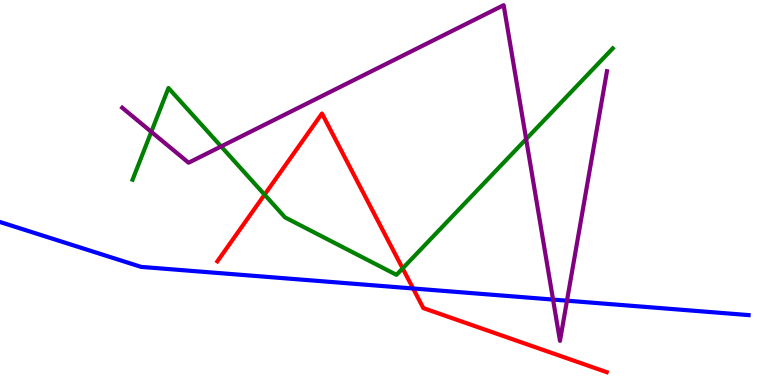[{'lines': ['blue', 'red'], 'intersections': [{'x': 5.33, 'y': 2.51}]}, {'lines': ['green', 'red'], 'intersections': [{'x': 3.41, 'y': 4.94}, {'x': 5.2, 'y': 3.03}]}, {'lines': ['purple', 'red'], 'intersections': []}, {'lines': ['blue', 'green'], 'intersections': []}, {'lines': ['blue', 'purple'], 'intersections': [{'x': 7.14, 'y': 2.22}, {'x': 7.32, 'y': 2.19}]}, {'lines': ['green', 'purple'], 'intersections': [{'x': 1.95, 'y': 6.58}, {'x': 2.85, 'y': 6.2}, {'x': 6.79, 'y': 6.39}]}]